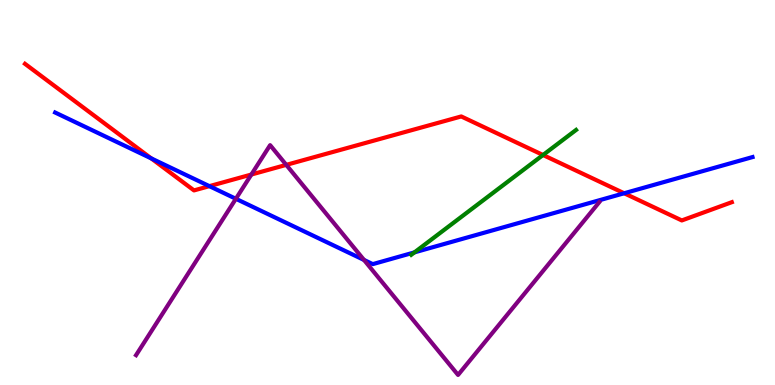[{'lines': ['blue', 'red'], 'intersections': [{'x': 1.95, 'y': 5.89}, {'x': 2.7, 'y': 5.17}, {'x': 8.05, 'y': 4.98}]}, {'lines': ['green', 'red'], 'intersections': [{'x': 7.01, 'y': 5.97}]}, {'lines': ['purple', 'red'], 'intersections': [{'x': 3.24, 'y': 5.47}, {'x': 3.69, 'y': 5.72}]}, {'lines': ['blue', 'green'], 'intersections': [{'x': 5.35, 'y': 3.44}]}, {'lines': ['blue', 'purple'], 'intersections': [{'x': 3.04, 'y': 4.84}, {'x': 4.7, 'y': 3.25}]}, {'lines': ['green', 'purple'], 'intersections': []}]